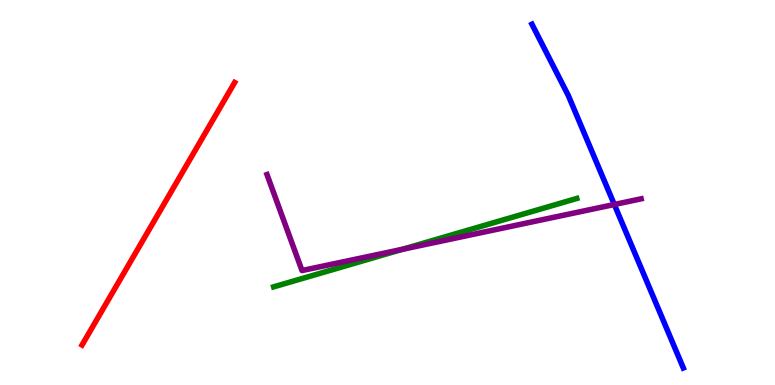[{'lines': ['blue', 'red'], 'intersections': []}, {'lines': ['green', 'red'], 'intersections': []}, {'lines': ['purple', 'red'], 'intersections': []}, {'lines': ['blue', 'green'], 'intersections': []}, {'lines': ['blue', 'purple'], 'intersections': [{'x': 7.93, 'y': 4.69}]}, {'lines': ['green', 'purple'], 'intersections': [{'x': 5.19, 'y': 3.52}]}]